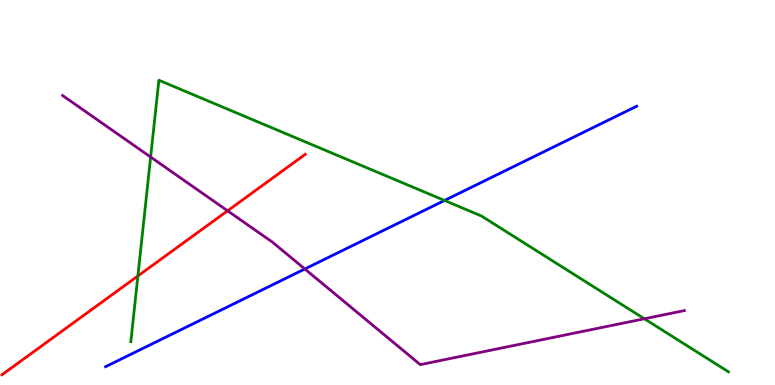[{'lines': ['blue', 'red'], 'intersections': []}, {'lines': ['green', 'red'], 'intersections': [{'x': 1.78, 'y': 2.83}]}, {'lines': ['purple', 'red'], 'intersections': [{'x': 2.94, 'y': 4.52}]}, {'lines': ['blue', 'green'], 'intersections': [{'x': 5.74, 'y': 4.79}]}, {'lines': ['blue', 'purple'], 'intersections': [{'x': 3.93, 'y': 3.01}]}, {'lines': ['green', 'purple'], 'intersections': [{'x': 1.94, 'y': 5.92}, {'x': 8.31, 'y': 1.72}]}]